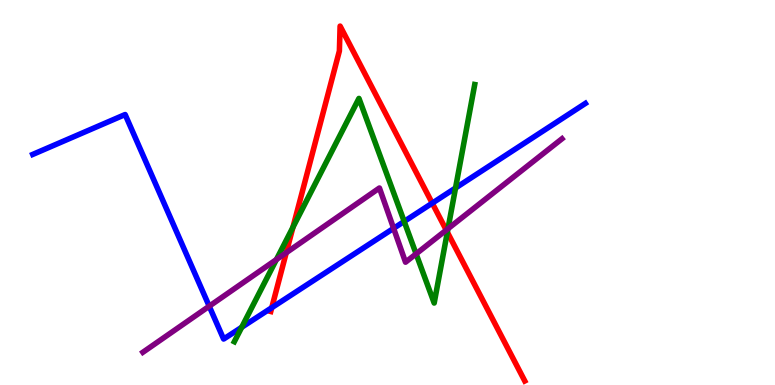[{'lines': ['blue', 'red'], 'intersections': [{'x': 3.51, 'y': 2.01}, {'x': 5.58, 'y': 4.72}]}, {'lines': ['green', 'red'], 'intersections': [{'x': 3.78, 'y': 4.1}, {'x': 5.77, 'y': 3.97}]}, {'lines': ['purple', 'red'], 'intersections': [{'x': 3.69, 'y': 3.44}, {'x': 5.76, 'y': 4.02}]}, {'lines': ['blue', 'green'], 'intersections': [{'x': 3.12, 'y': 1.5}, {'x': 5.22, 'y': 4.25}, {'x': 5.88, 'y': 5.12}]}, {'lines': ['blue', 'purple'], 'intersections': [{'x': 2.7, 'y': 2.05}, {'x': 5.08, 'y': 4.07}]}, {'lines': ['green', 'purple'], 'intersections': [{'x': 3.57, 'y': 3.26}, {'x': 5.37, 'y': 3.41}, {'x': 5.78, 'y': 4.06}]}]